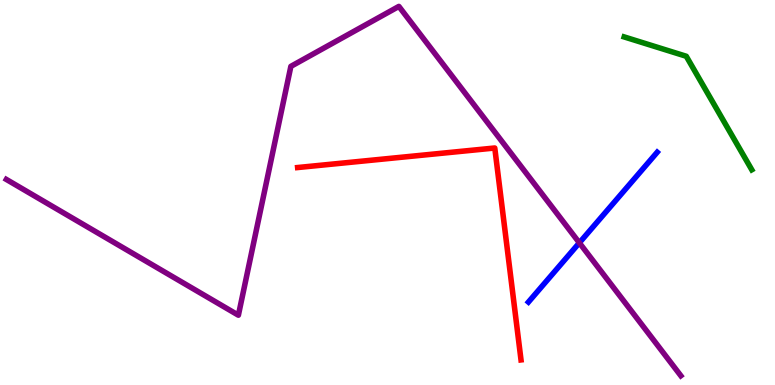[{'lines': ['blue', 'red'], 'intersections': []}, {'lines': ['green', 'red'], 'intersections': []}, {'lines': ['purple', 'red'], 'intersections': []}, {'lines': ['blue', 'green'], 'intersections': []}, {'lines': ['blue', 'purple'], 'intersections': [{'x': 7.48, 'y': 3.69}]}, {'lines': ['green', 'purple'], 'intersections': []}]